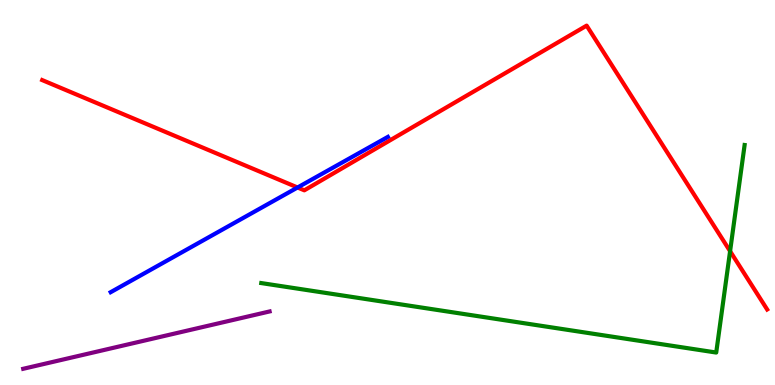[{'lines': ['blue', 'red'], 'intersections': [{'x': 3.84, 'y': 5.13}]}, {'lines': ['green', 'red'], 'intersections': [{'x': 9.42, 'y': 3.48}]}, {'lines': ['purple', 'red'], 'intersections': []}, {'lines': ['blue', 'green'], 'intersections': []}, {'lines': ['blue', 'purple'], 'intersections': []}, {'lines': ['green', 'purple'], 'intersections': []}]